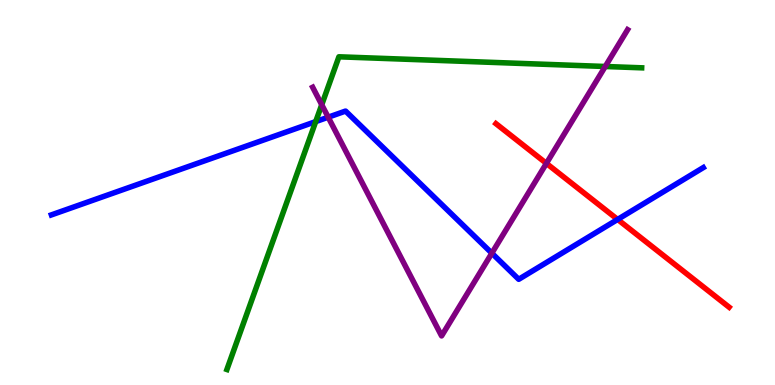[{'lines': ['blue', 'red'], 'intersections': [{'x': 7.97, 'y': 4.3}]}, {'lines': ['green', 'red'], 'intersections': []}, {'lines': ['purple', 'red'], 'intersections': [{'x': 7.05, 'y': 5.76}]}, {'lines': ['blue', 'green'], 'intersections': [{'x': 4.07, 'y': 6.84}]}, {'lines': ['blue', 'purple'], 'intersections': [{'x': 4.23, 'y': 6.96}, {'x': 6.35, 'y': 3.42}]}, {'lines': ['green', 'purple'], 'intersections': [{'x': 4.15, 'y': 7.28}, {'x': 7.81, 'y': 8.27}]}]